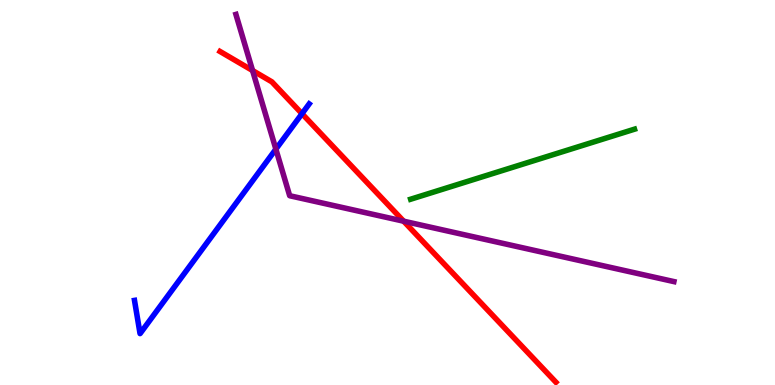[{'lines': ['blue', 'red'], 'intersections': [{'x': 3.9, 'y': 7.05}]}, {'lines': ['green', 'red'], 'intersections': []}, {'lines': ['purple', 'red'], 'intersections': [{'x': 3.26, 'y': 8.17}, {'x': 5.21, 'y': 4.25}]}, {'lines': ['blue', 'green'], 'intersections': []}, {'lines': ['blue', 'purple'], 'intersections': [{'x': 3.56, 'y': 6.13}]}, {'lines': ['green', 'purple'], 'intersections': []}]